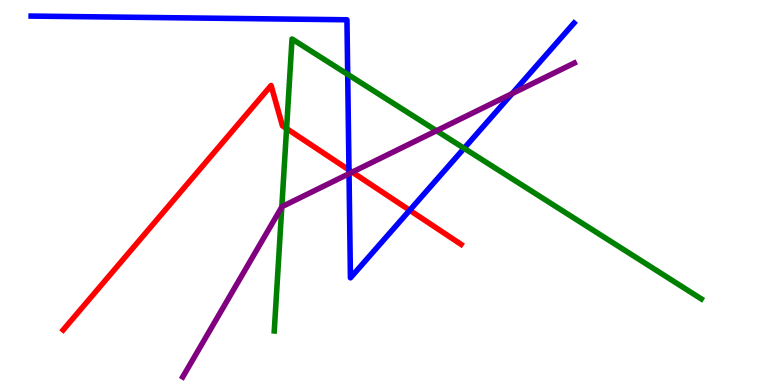[{'lines': ['blue', 'red'], 'intersections': [{'x': 4.5, 'y': 5.59}, {'x': 5.29, 'y': 4.54}]}, {'lines': ['green', 'red'], 'intersections': [{'x': 3.7, 'y': 6.66}]}, {'lines': ['purple', 'red'], 'intersections': [{'x': 4.55, 'y': 5.53}]}, {'lines': ['blue', 'green'], 'intersections': [{'x': 4.49, 'y': 8.07}, {'x': 5.99, 'y': 6.15}]}, {'lines': ['blue', 'purple'], 'intersections': [{'x': 4.5, 'y': 5.49}, {'x': 6.61, 'y': 7.57}]}, {'lines': ['green', 'purple'], 'intersections': [{'x': 3.64, 'y': 4.62}, {'x': 5.63, 'y': 6.6}]}]